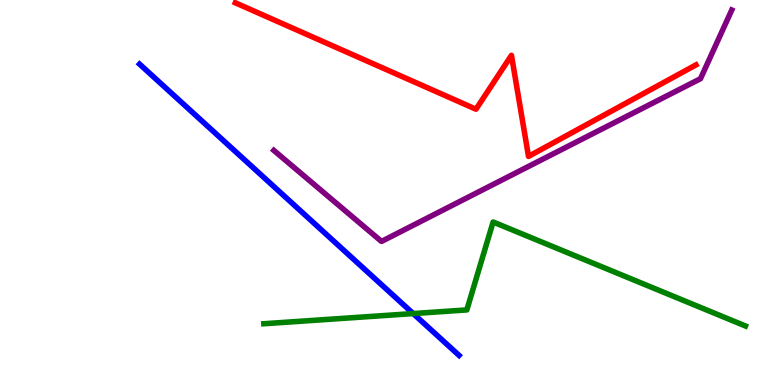[{'lines': ['blue', 'red'], 'intersections': []}, {'lines': ['green', 'red'], 'intersections': []}, {'lines': ['purple', 'red'], 'intersections': []}, {'lines': ['blue', 'green'], 'intersections': [{'x': 5.33, 'y': 1.86}]}, {'lines': ['blue', 'purple'], 'intersections': []}, {'lines': ['green', 'purple'], 'intersections': []}]